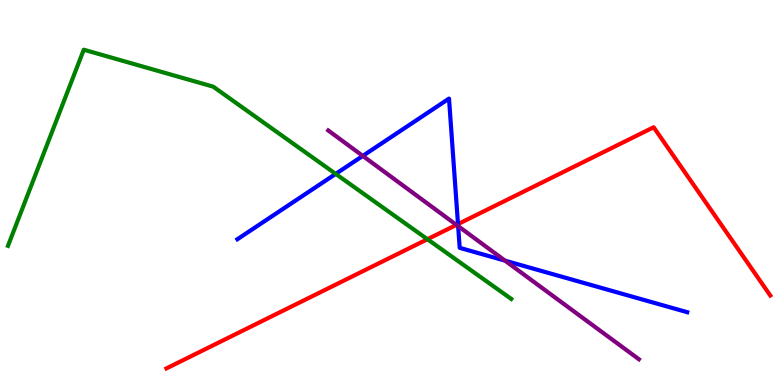[{'lines': ['blue', 'red'], 'intersections': [{'x': 5.91, 'y': 4.18}]}, {'lines': ['green', 'red'], 'intersections': [{'x': 5.52, 'y': 3.79}]}, {'lines': ['purple', 'red'], 'intersections': [{'x': 5.89, 'y': 4.16}]}, {'lines': ['blue', 'green'], 'intersections': [{'x': 4.33, 'y': 5.48}]}, {'lines': ['blue', 'purple'], 'intersections': [{'x': 4.68, 'y': 5.95}, {'x': 5.91, 'y': 4.13}, {'x': 6.52, 'y': 3.23}]}, {'lines': ['green', 'purple'], 'intersections': []}]